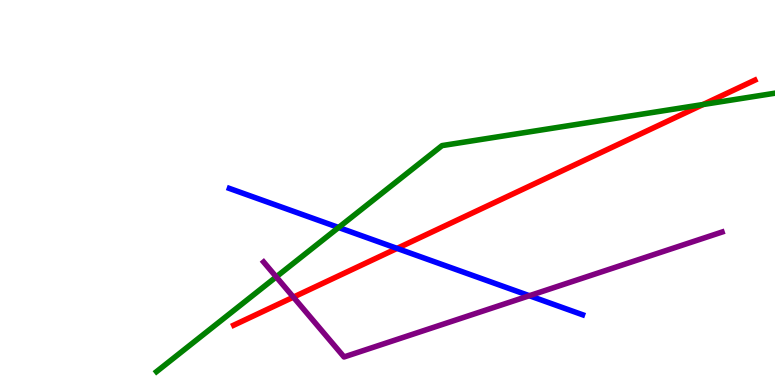[{'lines': ['blue', 'red'], 'intersections': [{'x': 5.12, 'y': 3.55}]}, {'lines': ['green', 'red'], 'intersections': [{'x': 9.07, 'y': 7.29}]}, {'lines': ['purple', 'red'], 'intersections': [{'x': 3.79, 'y': 2.28}]}, {'lines': ['blue', 'green'], 'intersections': [{'x': 4.37, 'y': 4.09}]}, {'lines': ['blue', 'purple'], 'intersections': [{'x': 6.83, 'y': 2.32}]}, {'lines': ['green', 'purple'], 'intersections': [{'x': 3.56, 'y': 2.81}]}]